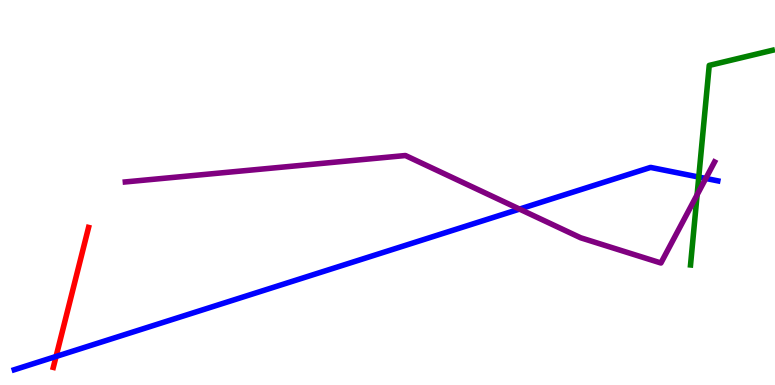[{'lines': ['blue', 'red'], 'intersections': [{'x': 0.723, 'y': 0.741}]}, {'lines': ['green', 'red'], 'intersections': []}, {'lines': ['purple', 'red'], 'intersections': []}, {'lines': ['blue', 'green'], 'intersections': [{'x': 9.02, 'y': 5.4}]}, {'lines': ['blue', 'purple'], 'intersections': [{'x': 6.7, 'y': 4.57}, {'x': 9.11, 'y': 5.36}]}, {'lines': ['green', 'purple'], 'intersections': [{'x': 8.99, 'y': 4.94}]}]